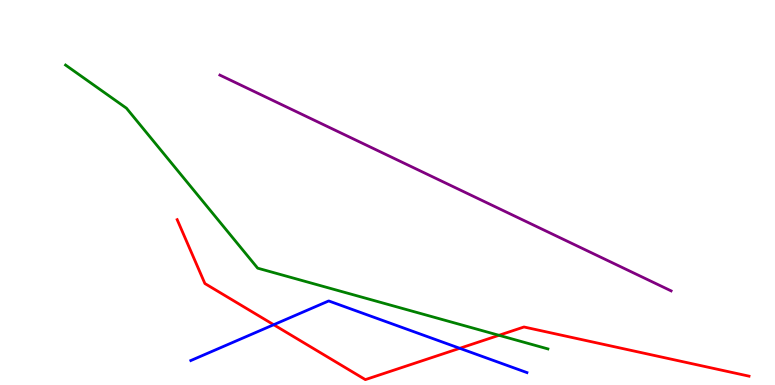[{'lines': ['blue', 'red'], 'intersections': [{'x': 3.53, 'y': 1.57}, {'x': 5.93, 'y': 0.953}]}, {'lines': ['green', 'red'], 'intersections': [{'x': 6.44, 'y': 1.29}]}, {'lines': ['purple', 'red'], 'intersections': []}, {'lines': ['blue', 'green'], 'intersections': []}, {'lines': ['blue', 'purple'], 'intersections': []}, {'lines': ['green', 'purple'], 'intersections': []}]